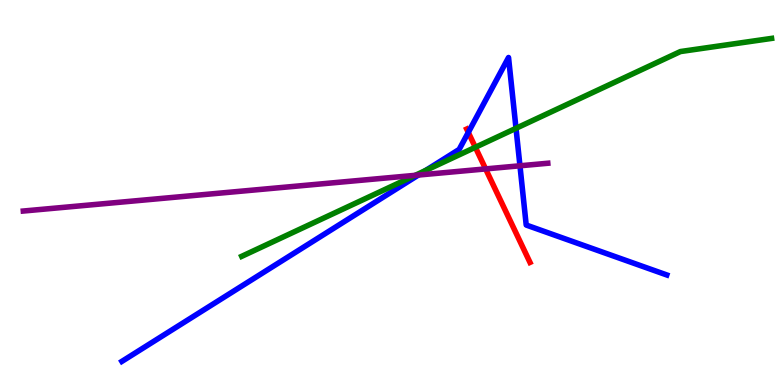[{'lines': ['blue', 'red'], 'intersections': [{'x': 6.04, 'y': 6.56}]}, {'lines': ['green', 'red'], 'intersections': [{'x': 6.13, 'y': 6.17}]}, {'lines': ['purple', 'red'], 'intersections': [{'x': 6.27, 'y': 5.61}]}, {'lines': ['blue', 'green'], 'intersections': [{'x': 5.49, 'y': 5.57}, {'x': 6.66, 'y': 6.67}]}, {'lines': ['blue', 'purple'], 'intersections': [{'x': 5.4, 'y': 5.45}, {'x': 6.71, 'y': 5.69}]}, {'lines': ['green', 'purple'], 'intersections': [{'x': 5.36, 'y': 5.45}]}]